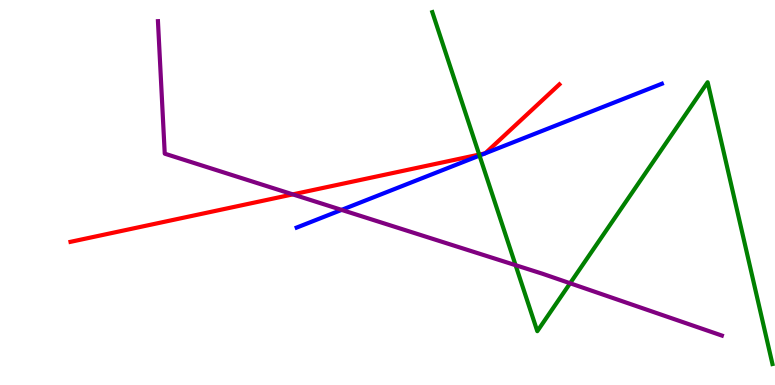[{'lines': ['blue', 'red'], 'intersections': []}, {'lines': ['green', 'red'], 'intersections': [{'x': 6.18, 'y': 5.98}]}, {'lines': ['purple', 'red'], 'intersections': [{'x': 3.78, 'y': 4.95}]}, {'lines': ['blue', 'green'], 'intersections': [{'x': 6.19, 'y': 5.96}]}, {'lines': ['blue', 'purple'], 'intersections': [{'x': 4.41, 'y': 4.55}]}, {'lines': ['green', 'purple'], 'intersections': [{'x': 6.65, 'y': 3.11}, {'x': 7.36, 'y': 2.64}]}]